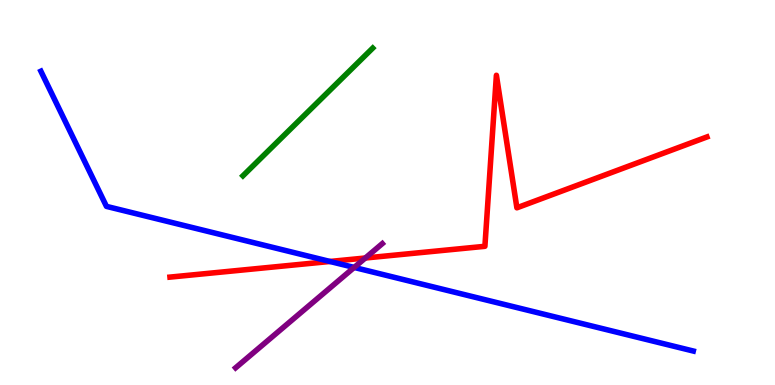[{'lines': ['blue', 'red'], 'intersections': [{'x': 4.26, 'y': 3.21}]}, {'lines': ['green', 'red'], 'intersections': []}, {'lines': ['purple', 'red'], 'intersections': [{'x': 4.71, 'y': 3.3}]}, {'lines': ['blue', 'green'], 'intersections': []}, {'lines': ['blue', 'purple'], 'intersections': [{'x': 4.57, 'y': 3.05}]}, {'lines': ['green', 'purple'], 'intersections': []}]